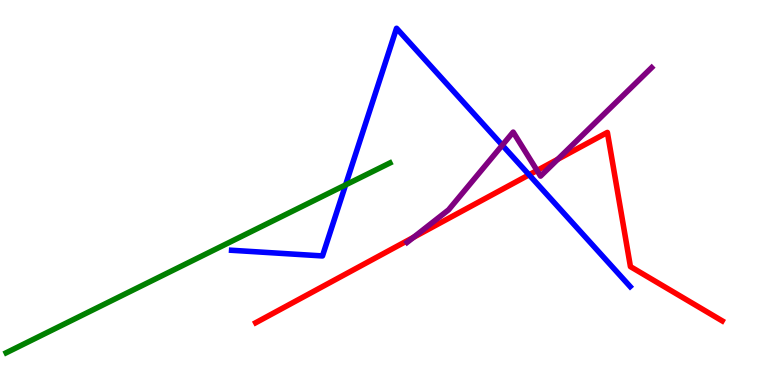[{'lines': ['blue', 'red'], 'intersections': [{'x': 6.83, 'y': 5.46}]}, {'lines': ['green', 'red'], 'intersections': []}, {'lines': ['purple', 'red'], 'intersections': [{'x': 5.34, 'y': 3.84}, {'x': 6.93, 'y': 5.57}, {'x': 7.2, 'y': 5.86}]}, {'lines': ['blue', 'green'], 'intersections': [{'x': 4.46, 'y': 5.2}]}, {'lines': ['blue', 'purple'], 'intersections': [{'x': 6.48, 'y': 6.23}]}, {'lines': ['green', 'purple'], 'intersections': []}]